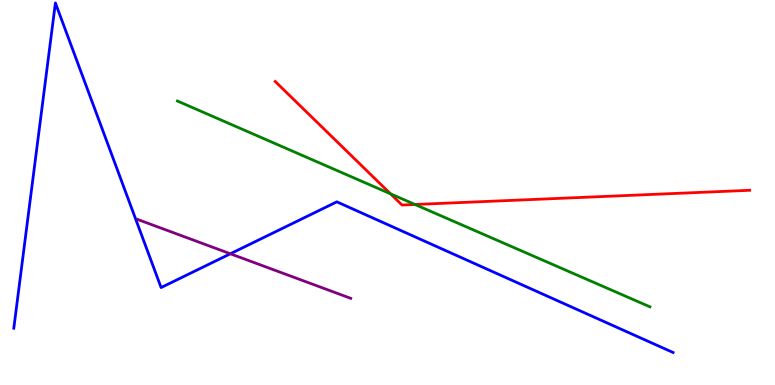[{'lines': ['blue', 'red'], 'intersections': []}, {'lines': ['green', 'red'], 'intersections': [{'x': 5.04, 'y': 4.97}, {'x': 5.35, 'y': 4.69}]}, {'lines': ['purple', 'red'], 'intersections': []}, {'lines': ['blue', 'green'], 'intersections': []}, {'lines': ['blue', 'purple'], 'intersections': [{'x': 2.97, 'y': 3.41}]}, {'lines': ['green', 'purple'], 'intersections': []}]